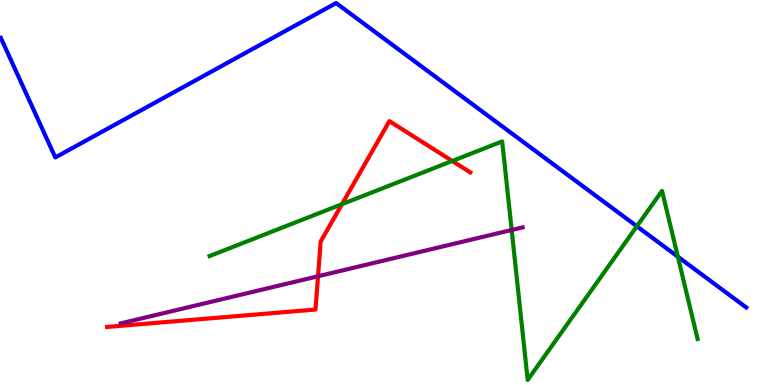[{'lines': ['blue', 'red'], 'intersections': []}, {'lines': ['green', 'red'], 'intersections': [{'x': 4.41, 'y': 4.7}, {'x': 5.84, 'y': 5.82}]}, {'lines': ['purple', 'red'], 'intersections': [{'x': 4.1, 'y': 2.82}]}, {'lines': ['blue', 'green'], 'intersections': [{'x': 8.22, 'y': 4.12}, {'x': 8.75, 'y': 3.33}]}, {'lines': ['blue', 'purple'], 'intersections': []}, {'lines': ['green', 'purple'], 'intersections': [{'x': 6.6, 'y': 4.03}]}]